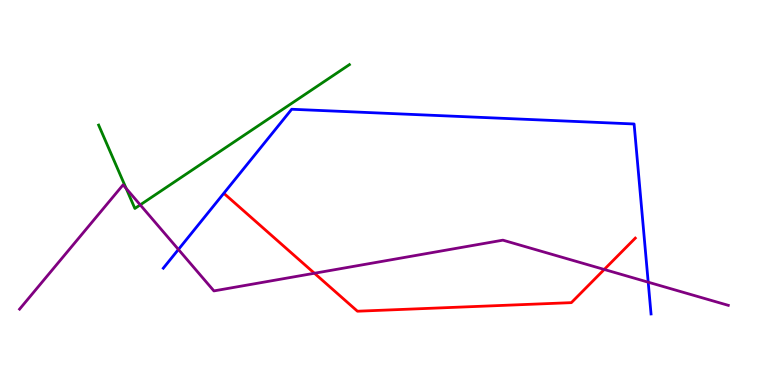[{'lines': ['blue', 'red'], 'intersections': []}, {'lines': ['green', 'red'], 'intersections': []}, {'lines': ['purple', 'red'], 'intersections': [{'x': 4.06, 'y': 2.9}, {'x': 7.8, 'y': 3.0}]}, {'lines': ['blue', 'green'], 'intersections': []}, {'lines': ['blue', 'purple'], 'intersections': [{'x': 2.3, 'y': 3.52}, {'x': 8.36, 'y': 2.67}]}, {'lines': ['green', 'purple'], 'intersections': [{'x': 1.63, 'y': 5.1}, {'x': 1.81, 'y': 4.68}]}]